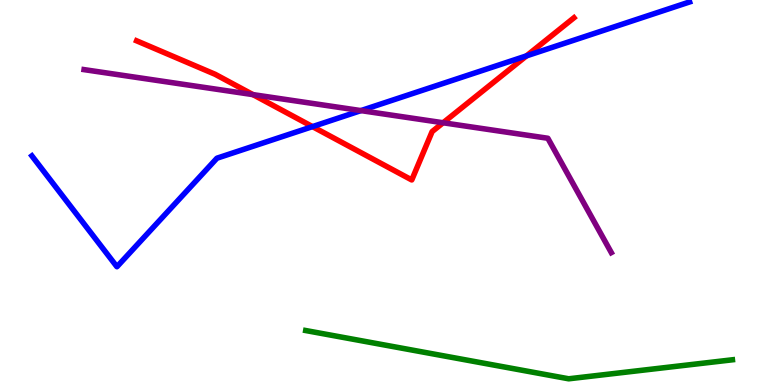[{'lines': ['blue', 'red'], 'intersections': [{'x': 4.03, 'y': 6.71}, {'x': 6.79, 'y': 8.55}]}, {'lines': ['green', 'red'], 'intersections': []}, {'lines': ['purple', 'red'], 'intersections': [{'x': 3.26, 'y': 7.54}, {'x': 5.72, 'y': 6.81}]}, {'lines': ['blue', 'green'], 'intersections': []}, {'lines': ['blue', 'purple'], 'intersections': [{'x': 4.66, 'y': 7.13}]}, {'lines': ['green', 'purple'], 'intersections': []}]